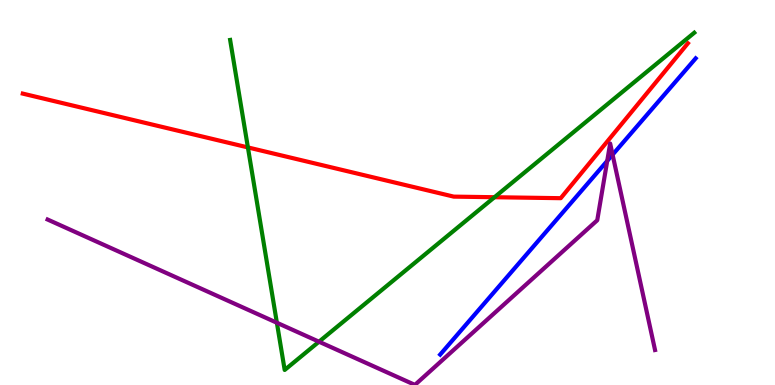[{'lines': ['blue', 'red'], 'intersections': []}, {'lines': ['green', 'red'], 'intersections': [{'x': 3.2, 'y': 6.17}, {'x': 6.38, 'y': 4.88}]}, {'lines': ['purple', 'red'], 'intersections': []}, {'lines': ['blue', 'green'], 'intersections': []}, {'lines': ['blue', 'purple'], 'intersections': [{'x': 7.84, 'y': 5.82}, {'x': 7.9, 'y': 5.98}]}, {'lines': ['green', 'purple'], 'intersections': [{'x': 3.57, 'y': 1.62}, {'x': 4.12, 'y': 1.12}]}]